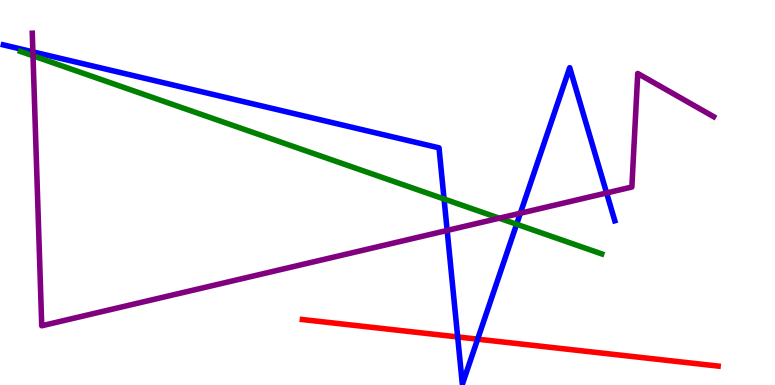[{'lines': ['blue', 'red'], 'intersections': [{'x': 5.91, 'y': 1.25}, {'x': 6.16, 'y': 1.19}]}, {'lines': ['green', 'red'], 'intersections': []}, {'lines': ['purple', 'red'], 'intersections': []}, {'lines': ['blue', 'green'], 'intersections': [{'x': 5.73, 'y': 4.83}, {'x': 6.67, 'y': 4.18}]}, {'lines': ['blue', 'purple'], 'intersections': [{'x': 0.424, 'y': 8.65}, {'x': 5.77, 'y': 4.01}, {'x': 6.71, 'y': 4.46}, {'x': 7.83, 'y': 4.99}]}, {'lines': ['green', 'purple'], 'intersections': [{'x': 0.426, 'y': 8.55}, {'x': 6.44, 'y': 4.33}]}]